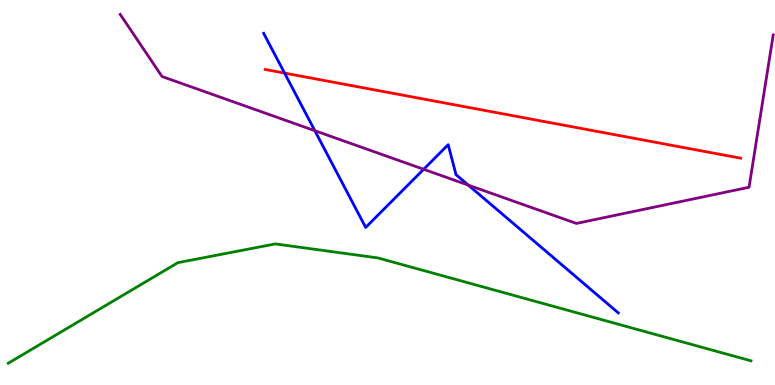[{'lines': ['blue', 'red'], 'intersections': [{'x': 3.67, 'y': 8.1}]}, {'lines': ['green', 'red'], 'intersections': []}, {'lines': ['purple', 'red'], 'intersections': []}, {'lines': ['blue', 'green'], 'intersections': []}, {'lines': ['blue', 'purple'], 'intersections': [{'x': 4.06, 'y': 6.61}, {'x': 5.47, 'y': 5.6}, {'x': 6.04, 'y': 5.19}]}, {'lines': ['green', 'purple'], 'intersections': []}]